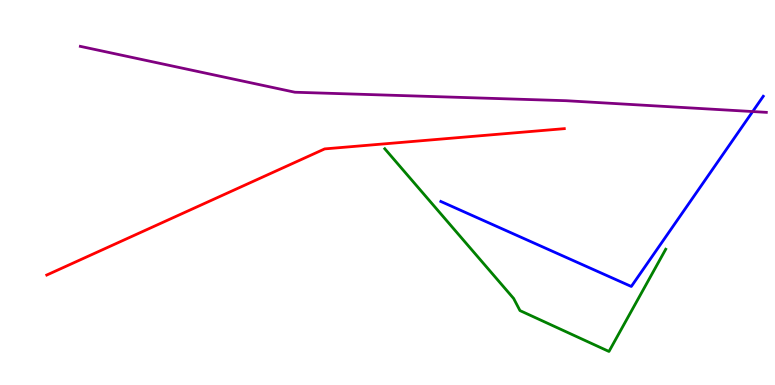[{'lines': ['blue', 'red'], 'intersections': []}, {'lines': ['green', 'red'], 'intersections': []}, {'lines': ['purple', 'red'], 'intersections': []}, {'lines': ['blue', 'green'], 'intersections': []}, {'lines': ['blue', 'purple'], 'intersections': [{'x': 9.71, 'y': 7.1}]}, {'lines': ['green', 'purple'], 'intersections': []}]